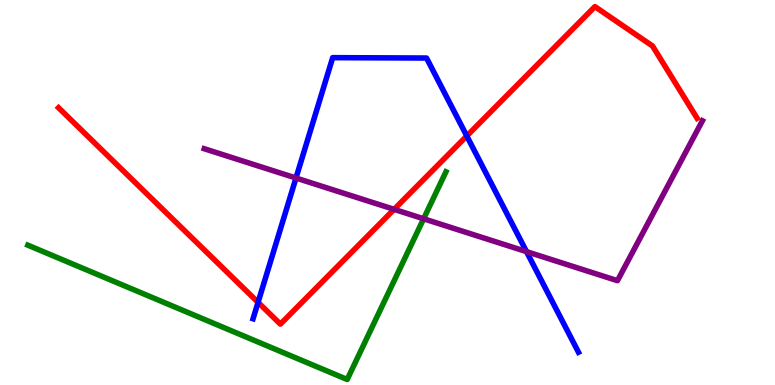[{'lines': ['blue', 'red'], 'intersections': [{'x': 3.33, 'y': 2.15}, {'x': 6.02, 'y': 6.47}]}, {'lines': ['green', 'red'], 'intersections': []}, {'lines': ['purple', 'red'], 'intersections': [{'x': 5.09, 'y': 4.56}]}, {'lines': ['blue', 'green'], 'intersections': []}, {'lines': ['blue', 'purple'], 'intersections': [{'x': 3.82, 'y': 5.38}, {'x': 6.79, 'y': 3.46}]}, {'lines': ['green', 'purple'], 'intersections': [{'x': 5.47, 'y': 4.32}]}]